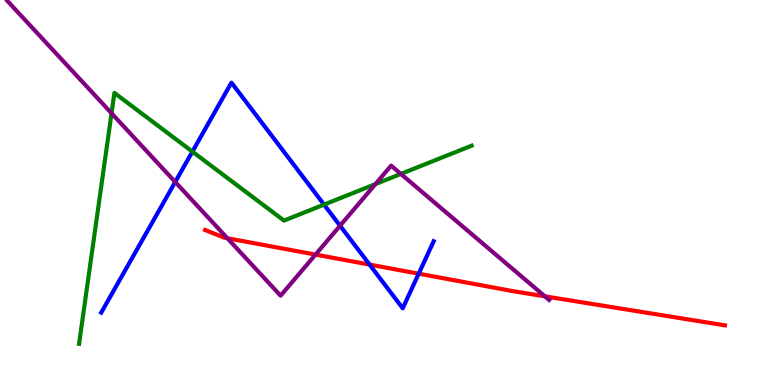[{'lines': ['blue', 'red'], 'intersections': [{'x': 4.77, 'y': 3.13}, {'x': 5.4, 'y': 2.89}]}, {'lines': ['green', 'red'], 'intersections': []}, {'lines': ['purple', 'red'], 'intersections': [{'x': 2.93, 'y': 3.81}, {'x': 4.07, 'y': 3.39}, {'x': 7.03, 'y': 2.3}]}, {'lines': ['blue', 'green'], 'intersections': [{'x': 2.48, 'y': 6.06}, {'x': 4.18, 'y': 4.69}]}, {'lines': ['blue', 'purple'], 'intersections': [{'x': 2.26, 'y': 5.27}, {'x': 4.39, 'y': 4.14}]}, {'lines': ['green', 'purple'], 'intersections': [{'x': 1.44, 'y': 7.06}, {'x': 4.84, 'y': 5.22}, {'x': 5.17, 'y': 5.48}]}]